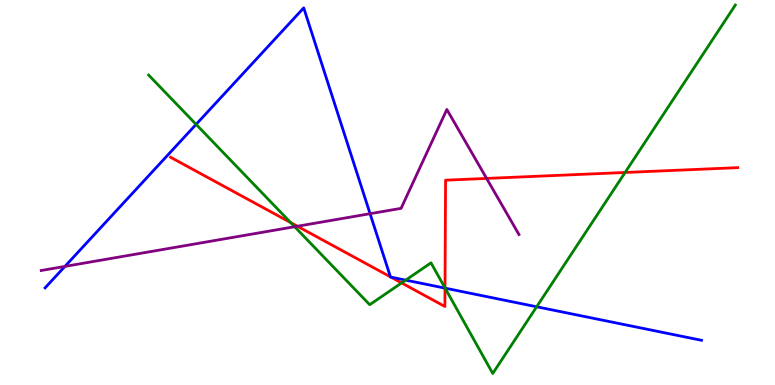[{'lines': ['blue', 'red'], 'intersections': [{'x': 5.04, 'y': 2.81}, {'x': 5.04, 'y': 2.8}, {'x': 5.74, 'y': 2.52}]}, {'lines': ['green', 'red'], 'intersections': [{'x': 3.75, 'y': 4.22}, {'x': 5.18, 'y': 2.65}, {'x': 5.74, 'y': 2.52}, {'x': 8.07, 'y': 5.52}]}, {'lines': ['purple', 'red'], 'intersections': [{'x': 3.84, 'y': 4.12}, {'x': 6.28, 'y': 5.37}]}, {'lines': ['blue', 'green'], 'intersections': [{'x': 2.53, 'y': 6.77}, {'x': 5.23, 'y': 2.72}, {'x': 5.74, 'y': 2.52}, {'x': 6.92, 'y': 2.03}]}, {'lines': ['blue', 'purple'], 'intersections': [{'x': 0.838, 'y': 3.08}, {'x': 4.78, 'y': 4.45}]}, {'lines': ['green', 'purple'], 'intersections': [{'x': 3.8, 'y': 4.11}]}]